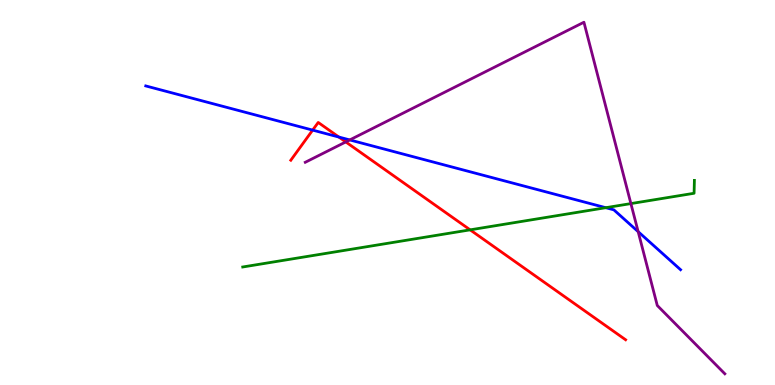[{'lines': ['blue', 'red'], 'intersections': [{'x': 4.03, 'y': 6.62}, {'x': 4.37, 'y': 6.44}]}, {'lines': ['green', 'red'], 'intersections': [{'x': 6.07, 'y': 4.03}]}, {'lines': ['purple', 'red'], 'intersections': [{'x': 4.46, 'y': 6.31}]}, {'lines': ['blue', 'green'], 'intersections': [{'x': 7.82, 'y': 4.61}]}, {'lines': ['blue', 'purple'], 'intersections': [{'x': 4.51, 'y': 6.37}, {'x': 8.23, 'y': 3.98}]}, {'lines': ['green', 'purple'], 'intersections': [{'x': 8.14, 'y': 4.71}]}]